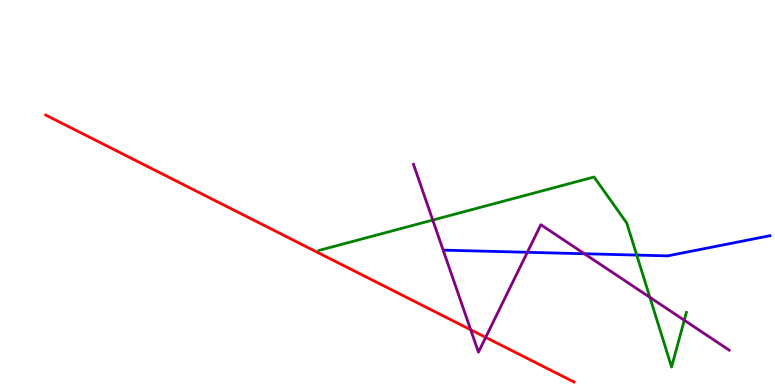[{'lines': ['blue', 'red'], 'intersections': []}, {'lines': ['green', 'red'], 'intersections': []}, {'lines': ['purple', 'red'], 'intersections': [{'x': 6.07, 'y': 1.43}, {'x': 6.27, 'y': 1.24}]}, {'lines': ['blue', 'green'], 'intersections': [{'x': 8.22, 'y': 3.37}]}, {'lines': ['blue', 'purple'], 'intersections': [{'x': 6.8, 'y': 3.45}, {'x': 7.54, 'y': 3.41}]}, {'lines': ['green', 'purple'], 'intersections': [{'x': 5.58, 'y': 4.28}, {'x': 8.39, 'y': 2.28}, {'x': 8.83, 'y': 1.68}]}]